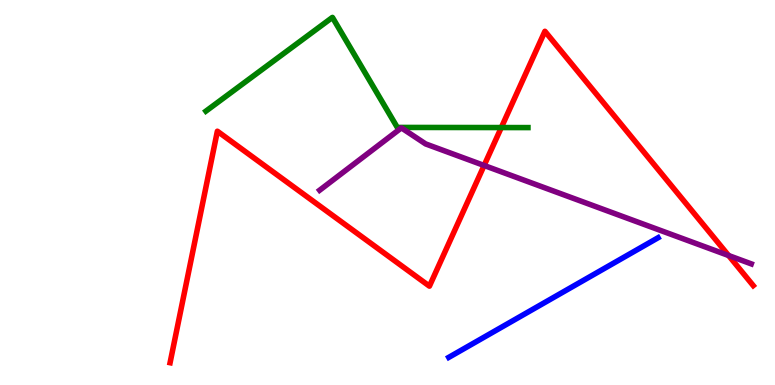[{'lines': ['blue', 'red'], 'intersections': []}, {'lines': ['green', 'red'], 'intersections': [{'x': 6.47, 'y': 6.69}]}, {'lines': ['purple', 'red'], 'intersections': [{'x': 6.25, 'y': 5.7}, {'x': 9.4, 'y': 3.36}]}, {'lines': ['blue', 'green'], 'intersections': []}, {'lines': ['blue', 'purple'], 'intersections': []}, {'lines': ['green', 'purple'], 'intersections': []}]